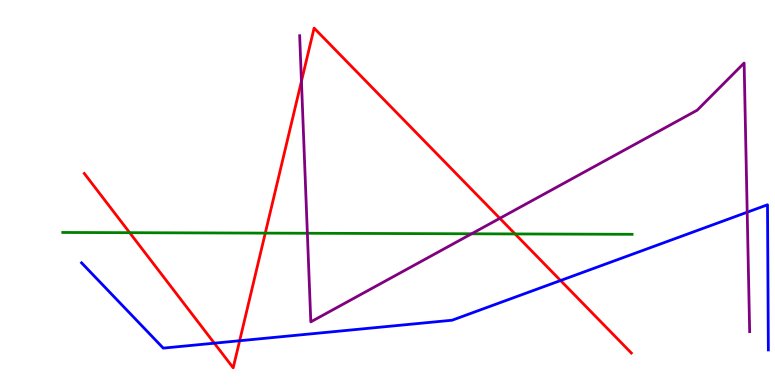[{'lines': ['blue', 'red'], 'intersections': [{'x': 2.77, 'y': 1.09}, {'x': 3.09, 'y': 1.15}, {'x': 7.23, 'y': 2.71}]}, {'lines': ['green', 'red'], 'intersections': [{'x': 1.67, 'y': 3.96}, {'x': 3.42, 'y': 3.94}, {'x': 6.65, 'y': 3.92}]}, {'lines': ['purple', 'red'], 'intersections': [{'x': 3.89, 'y': 7.89}, {'x': 6.45, 'y': 4.33}]}, {'lines': ['blue', 'green'], 'intersections': []}, {'lines': ['blue', 'purple'], 'intersections': [{'x': 9.64, 'y': 4.49}]}, {'lines': ['green', 'purple'], 'intersections': [{'x': 3.97, 'y': 3.94}, {'x': 6.08, 'y': 3.93}]}]